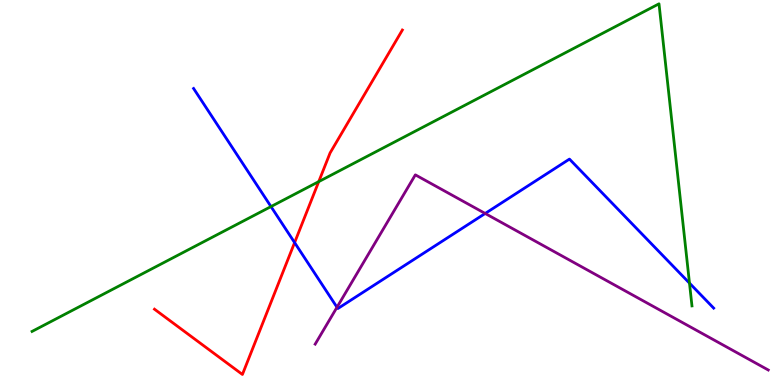[{'lines': ['blue', 'red'], 'intersections': [{'x': 3.8, 'y': 3.7}]}, {'lines': ['green', 'red'], 'intersections': [{'x': 4.11, 'y': 5.28}]}, {'lines': ['purple', 'red'], 'intersections': []}, {'lines': ['blue', 'green'], 'intersections': [{'x': 3.5, 'y': 4.63}, {'x': 8.9, 'y': 2.65}]}, {'lines': ['blue', 'purple'], 'intersections': [{'x': 4.35, 'y': 2.02}, {'x': 6.26, 'y': 4.46}]}, {'lines': ['green', 'purple'], 'intersections': []}]